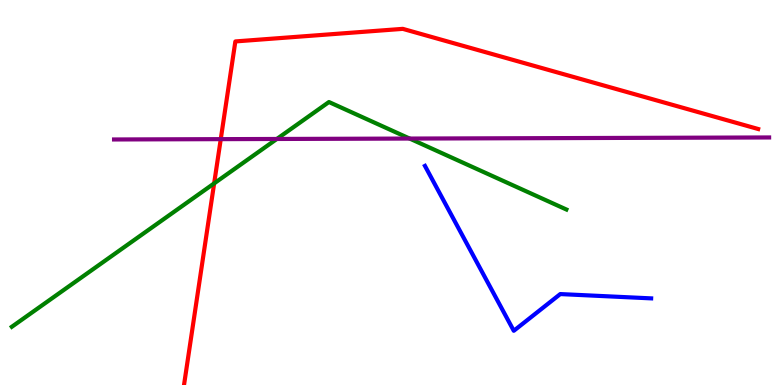[{'lines': ['blue', 'red'], 'intersections': []}, {'lines': ['green', 'red'], 'intersections': [{'x': 2.76, 'y': 5.24}]}, {'lines': ['purple', 'red'], 'intersections': [{'x': 2.85, 'y': 6.39}]}, {'lines': ['blue', 'green'], 'intersections': []}, {'lines': ['blue', 'purple'], 'intersections': []}, {'lines': ['green', 'purple'], 'intersections': [{'x': 3.57, 'y': 6.39}, {'x': 5.29, 'y': 6.4}]}]